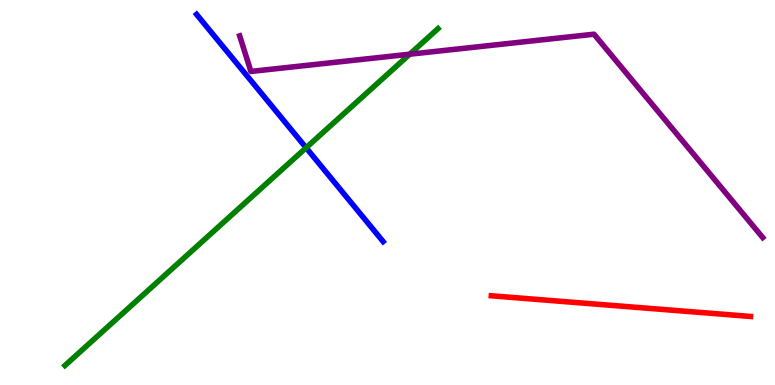[{'lines': ['blue', 'red'], 'intersections': []}, {'lines': ['green', 'red'], 'intersections': []}, {'lines': ['purple', 'red'], 'intersections': []}, {'lines': ['blue', 'green'], 'intersections': [{'x': 3.95, 'y': 6.16}]}, {'lines': ['blue', 'purple'], 'intersections': []}, {'lines': ['green', 'purple'], 'intersections': [{'x': 5.29, 'y': 8.59}]}]